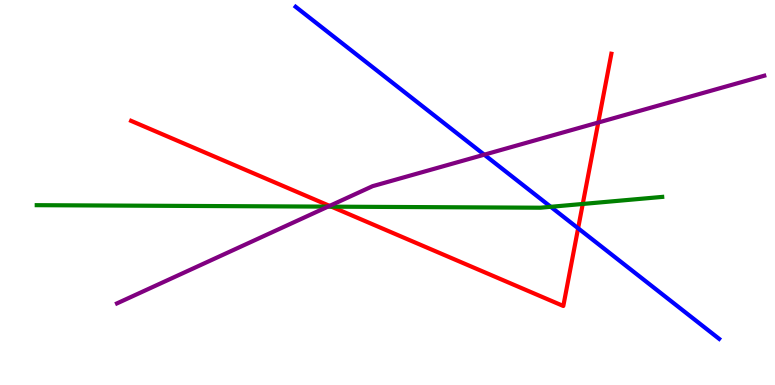[{'lines': ['blue', 'red'], 'intersections': [{'x': 7.46, 'y': 4.07}]}, {'lines': ['green', 'red'], 'intersections': [{'x': 4.28, 'y': 4.63}, {'x': 7.52, 'y': 4.7}]}, {'lines': ['purple', 'red'], 'intersections': [{'x': 4.25, 'y': 4.65}, {'x': 7.72, 'y': 6.82}]}, {'lines': ['blue', 'green'], 'intersections': [{'x': 7.11, 'y': 4.63}]}, {'lines': ['blue', 'purple'], 'intersections': [{'x': 6.25, 'y': 5.98}]}, {'lines': ['green', 'purple'], 'intersections': [{'x': 4.23, 'y': 4.63}]}]